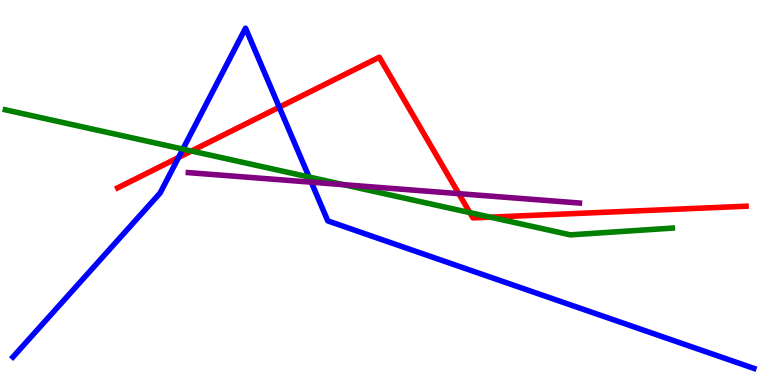[{'lines': ['blue', 'red'], 'intersections': [{'x': 2.3, 'y': 5.91}, {'x': 3.6, 'y': 7.22}]}, {'lines': ['green', 'red'], 'intersections': [{'x': 2.47, 'y': 6.08}, {'x': 6.06, 'y': 4.48}, {'x': 6.33, 'y': 4.36}]}, {'lines': ['purple', 'red'], 'intersections': [{'x': 5.92, 'y': 4.97}]}, {'lines': ['blue', 'green'], 'intersections': [{'x': 2.36, 'y': 6.13}, {'x': 3.99, 'y': 5.4}]}, {'lines': ['blue', 'purple'], 'intersections': [{'x': 4.02, 'y': 5.27}]}, {'lines': ['green', 'purple'], 'intersections': [{'x': 4.44, 'y': 5.2}]}]